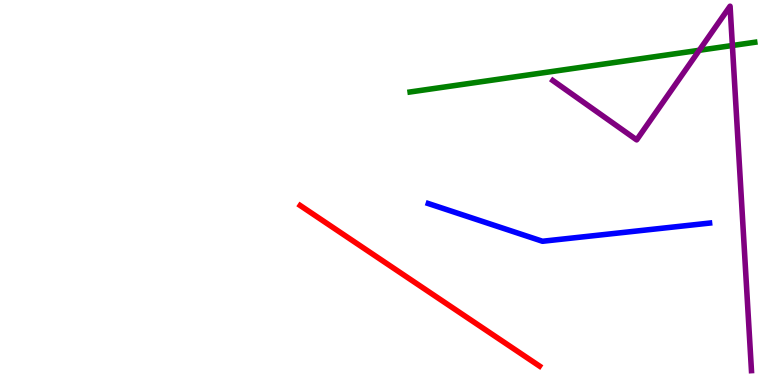[{'lines': ['blue', 'red'], 'intersections': []}, {'lines': ['green', 'red'], 'intersections': []}, {'lines': ['purple', 'red'], 'intersections': []}, {'lines': ['blue', 'green'], 'intersections': []}, {'lines': ['blue', 'purple'], 'intersections': []}, {'lines': ['green', 'purple'], 'intersections': [{'x': 9.02, 'y': 8.69}, {'x': 9.45, 'y': 8.82}]}]